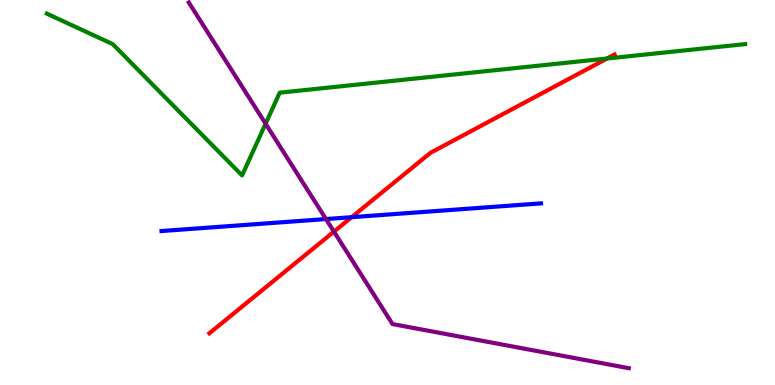[{'lines': ['blue', 'red'], 'intersections': [{'x': 4.54, 'y': 4.36}]}, {'lines': ['green', 'red'], 'intersections': [{'x': 7.83, 'y': 8.48}]}, {'lines': ['purple', 'red'], 'intersections': [{'x': 4.31, 'y': 3.98}]}, {'lines': ['blue', 'green'], 'intersections': []}, {'lines': ['blue', 'purple'], 'intersections': [{'x': 4.21, 'y': 4.31}]}, {'lines': ['green', 'purple'], 'intersections': [{'x': 3.43, 'y': 6.79}]}]